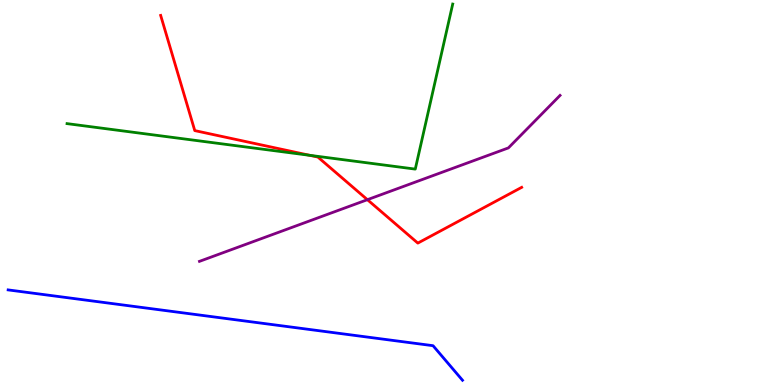[{'lines': ['blue', 'red'], 'intersections': []}, {'lines': ['green', 'red'], 'intersections': [{'x': 4.0, 'y': 5.97}]}, {'lines': ['purple', 'red'], 'intersections': [{'x': 4.74, 'y': 4.81}]}, {'lines': ['blue', 'green'], 'intersections': []}, {'lines': ['blue', 'purple'], 'intersections': []}, {'lines': ['green', 'purple'], 'intersections': []}]